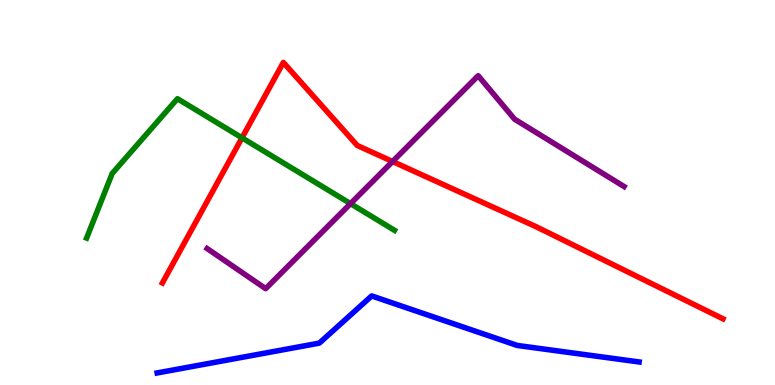[{'lines': ['blue', 'red'], 'intersections': []}, {'lines': ['green', 'red'], 'intersections': [{'x': 3.12, 'y': 6.42}]}, {'lines': ['purple', 'red'], 'intersections': [{'x': 5.07, 'y': 5.8}]}, {'lines': ['blue', 'green'], 'intersections': []}, {'lines': ['blue', 'purple'], 'intersections': []}, {'lines': ['green', 'purple'], 'intersections': [{'x': 4.52, 'y': 4.71}]}]